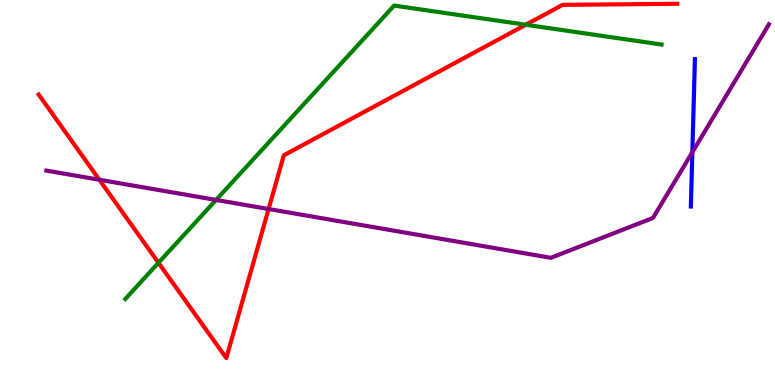[{'lines': ['blue', 'red'], 'intersections': []}, {'lines': ['green', 'red'], 'intersections': [{'x': 2.04, 'y': 3.17}, {'x': 6.78, 'y': 9.36}]}, {'lines': ['purple', 'red'], 'intersections': [{'x': 1.28, 'y': 5.33}, {'x': 3.47, 'y': 4.57}]}, {'lines': ['blue', 'green'], 'intersections': []}, {'lines': ['blue', 'purple'], 'intersections': [{'x': 8.93, 'y': 6.05}]}, {'lines': ['green', 'purple'], 'intersections': [{'x': 2.79, 'y': 4.81}]}]